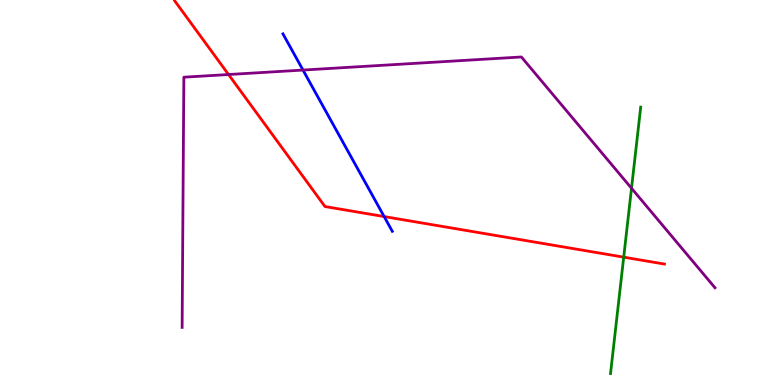[{'lines': ['blue', 'red'], 'intersections': [{'x': 4.96, 'y': 4.37}]}, {'lines': ['green', 'red'], 'intersections': [{'x': 8.05, 'y': 3.32}]}, {'lines': ['purple', 'red'], 'intersections': [{'x': 2.95, 'y': 8.06}]}, {'lines': ['blue', 'green'], 'intersections': []}, {'lines': ['blue', 'purple'], 'intersections': [{'x': 3.91, 'y': 8.18}]}, {'lines': ['green', 'purple'], 'intersections': [{'x': 8.15, 'y': 5.11}]}]